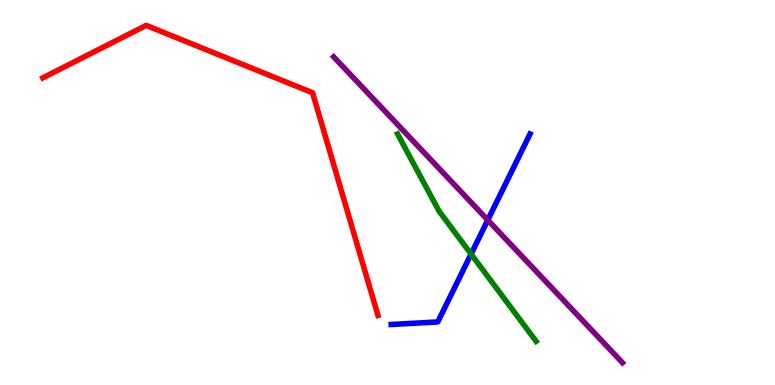[{'lines': ['blue', 'red'], 'intersections': []}, {'lines': ['green', 'red'], 'intersections': []}, {'lines': ['purple', 'red'], 'intersections': []}, {'lines': ['blue', 'green'], 'intersections': [{'x': 6.08, 'y': 3.4}]}, {'lines': ['blue', 'purple'], 'intersections': [{'x': 6.29, 'y': 4.28}]}, {'lines': ['green', 'purple'], 'intersections': []}]